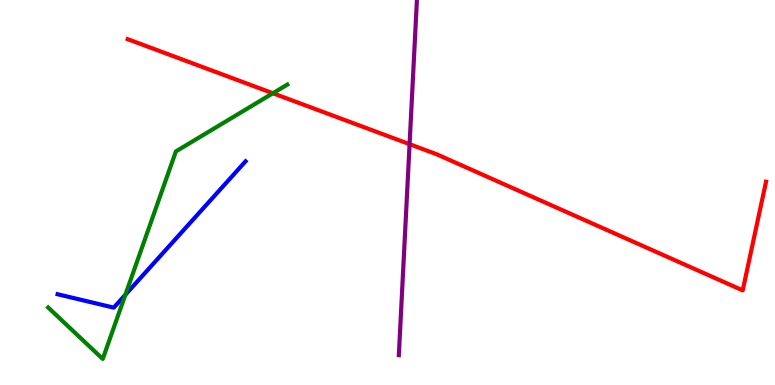[{'lines': ['blue', 'red'], 'intersections': []}, {'lines': ['green', 'red'], 'intersections': [{'x': 3.52, 'y': 7.58}]}, {'lines': ['purple', 'red'], 'intersections': [{'x': 5.28, 'y': 6.26}]}, {'lines': ['blue', 'green'], 'intersections': [{'x': 1.62, 'y': 2.34}]}, {'lines': ['blue', 'purple'], 'intersections': []}, {'lines': ['green', 'purple'], 'intersections': []}]